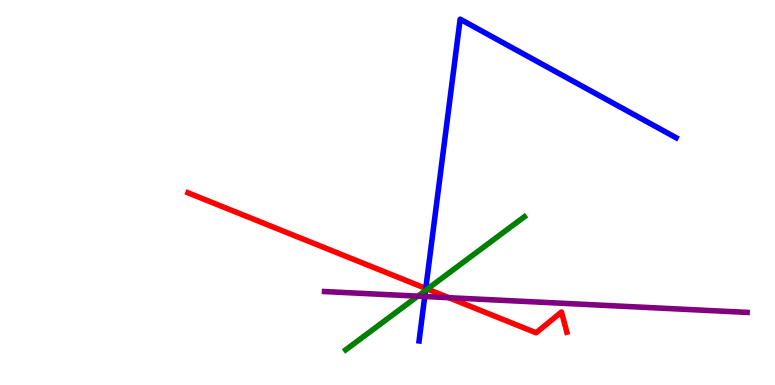[{'lines': ['blue', 'red'], 'intersections': [{'x': 5.49, 'y': 2.51}]}, {'lines': ['green', 'red'], 'intersections': [{'x': 5.51, 'y': 2.49}]}, {'lines': ['purple', 'red'], 'intersections': [{'x': 5.79, 'y': 2.27}]}, {'lines': ['blue', 'green'], 'intersections': [{'x': 5.49, 'y': 2.46}]}, {'lines': ['blue', 'purple'], 'intersections': [{'x': 5.48, 'y': 2.3}]}, {'lines': ['green', 'purple'], 'intersections': [{'x': 5.39, 'y': 2.31}]}]